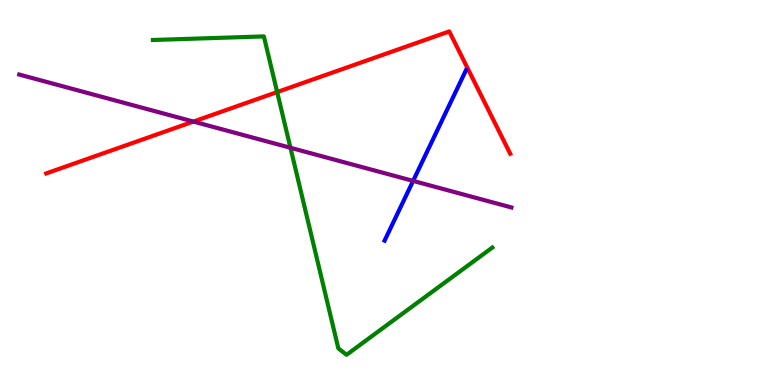[{'lines': ['blue', 'red'], 'intersections': []}, {'lines': ['green', 'red'], 'intersections': [{'x': 3.58, 'y': 7.61}]}, {'lines': ['purple', 'red'], 'intersections': [{'x': 2.5, 'y': 6.84}]}, {'lines': ['blue', 'green'], 'intersections': []}, {'lines': ['blue', 'purple'], 'intersections': [{'x': 5.33, 'y': 5.3}]}, {'lines': ['green', 'purple'], 'intersections': [{'x': 3.75, 'y': 6.16}]}]